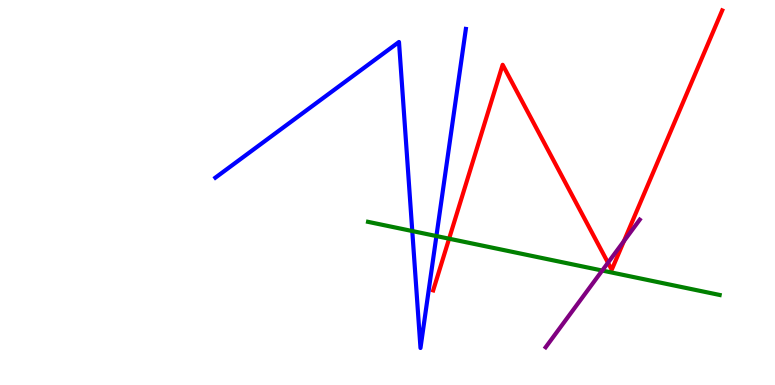[{'lines': ['blue', 'red'], 'intersections': []}, {'lines': ['green', 'red'], 'intersections': [{'x': 5.79, 'y': 3.8}]}, {'lines': ['purple', 'red'], 'intersections': [{'x': 7.85, 'y': 3.18}, {'x': 8.05, 'y': 3.74}]}, {'lines': ['blue', 'green'], 'intersections': [{'x': 5.32, 'y': 4.0}, {'x': 5.63, 'y': 3.87}]}, {'lines': ['blue', 'purple'], 'intersections': []}, {'lines': ['green', 'purple'], 'intersections': [{'x': 7.77, 'y': 2.97}]}]